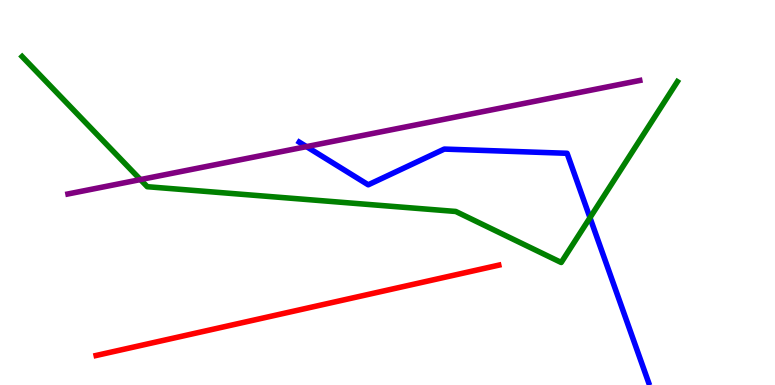[{'lines': ['blue', 'red'], 'intersections': []}, {'lines': ['green', 'red'], 'intersections': []}, {'lines': ['purple', 'red'], 'intersections': []}, {'lines': ['blue', 'green'], 'intersections': [{'x': 7.61, 'y': 4.35}]}, {'lines': ['blue', 'purple'], 'intersections': [{'x': 3.95, 'y': 6.19}]}, {'lines': ['green', 'purple'], 'intersections': [{'x': 1.81, 'y': 5.34}]}]